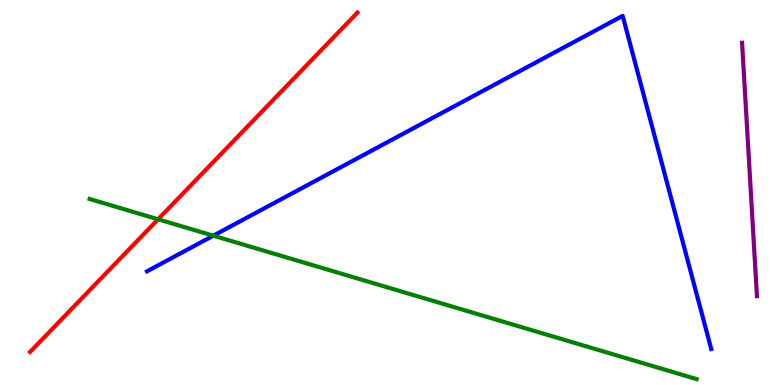[{'lines': ['blue', 'red'], 'intersections': []}, {'lines': ['green', 'red'], 'intersections': [{'x': 2.04, 'y': 4.3}]}, {'lines': ['purple', 'red'], 'intersections': []}, {'lines': ['blue', 'green'], 'intersections': [{'x': 2.75, 'y': 3.88}]}, {'lines': ['blue', 'purple'], 'intersections': []}, {'lines': ['green', 'purple'], 'intersections': []}]